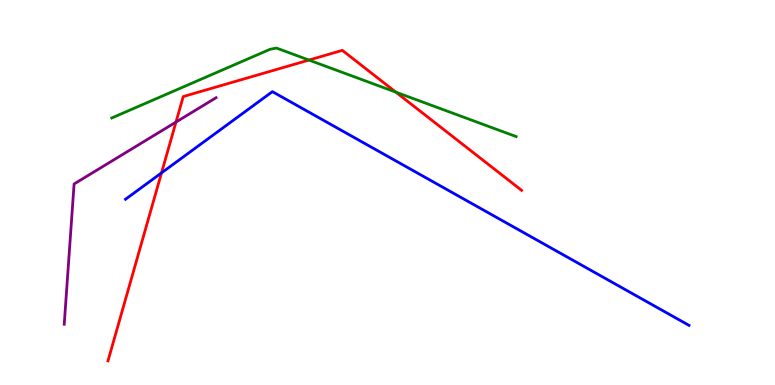[{'lines': ['blue', 'red'], 'intersections': [{'x': 2.08, 'y': 5.51}]}, {'lines': ['green', 'red'], 'intersections': [{'x': 3.99, 'y': 8.44}, {'x': 5.11, 'y': 7.61}]}, {'lines': ['purple', 'red'], 'intersections': [{'x': 2.27, 'y': 6.83}]}, {'lines': ['blue', 'green'], 'intersections': []}, {'lines': ['blue', 'purple'], 'intersections': []}, {'lines': ['green', 'purple'], 'intersections': []}]